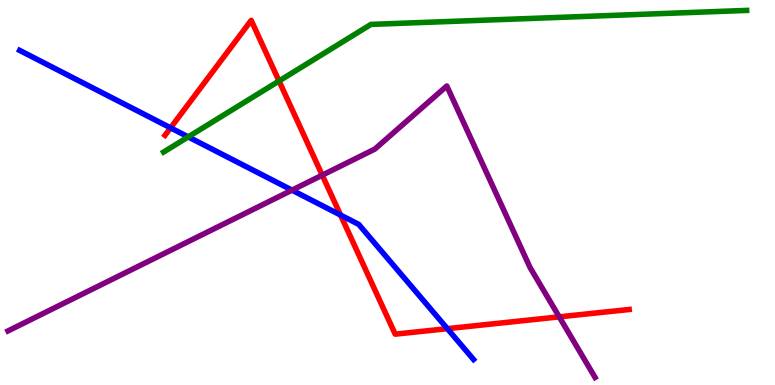[{'lines': ['blue', 'red'], 'intersections': [{'x': 2.2, 'y': 6.68}, {'x': 4.39, 'y': 4.41}, {'x': 5.77, 'y': 1.46}]}, {'lines': ['green', 'red'], 'intersections': [{'x': 3.6, 'y': 7.9}]}, {'lines': ['purple', 'red'], 'intersections': [{'x': 4.16, 'y': 5.45}, {'x': 7.22, 'y': 1.77}]}, {'lines': ['blue', 'green'], 'intersections': [{'x': 2.43, 'y': 6.44}]}, {'lines': ['blue', 'purple'], 'intersections': [{'x': 3.77, 'y': 5.06}]}, {'lines': ['green', 'purple'], 'intersections': []}]